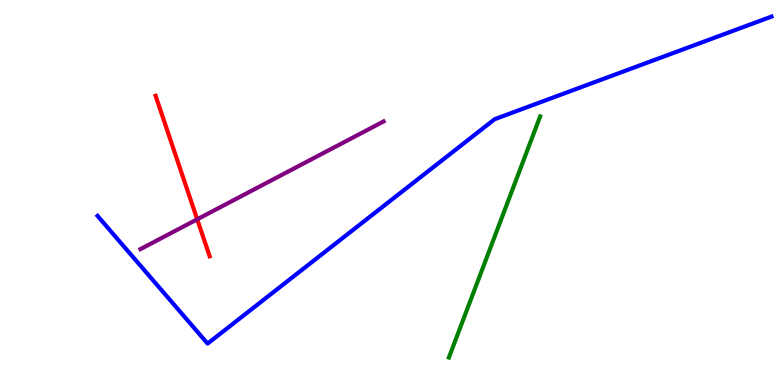[{'lines': ['blue', 'red'], 'intersections': []}, {'lines': ['green', 'red'], 'intersections': []}, {'lines': ['purple', 'red'], 'intersections': [{'x': 2.54, 'y': 4.3}]}, {'lines': ['blue', 'green'], 'intersections': []}, {'lines': ['blue', 'purple'], 'intersections': []}, {'lines': ['green', 'purple'], 'intersections': []}]